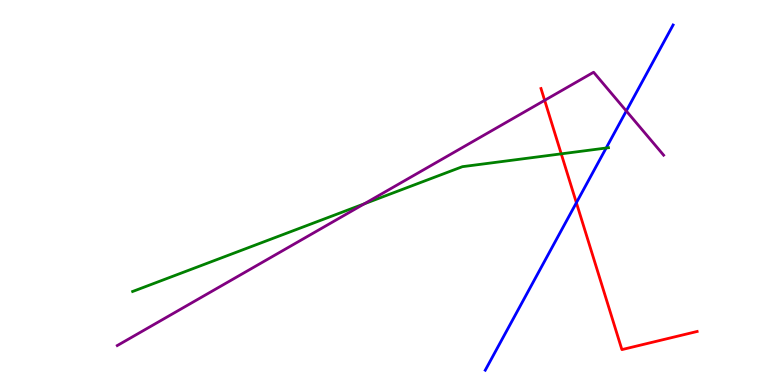[{'lines': ['blue', 'red'], 'intersections': [{'x': 7.44, 'y': 4.73}]}, {'lines': ['green', 'red'], 'intersections': [{'x': 7.24, 'y': 6.0}]}, {'lines': ['purple', 'red'], 'intersections': [{'x': 7.03, 'y': 7.39}]}, {'lines': ['blue', 'green'], 'intersections': [{'x': 7.82, 'y': 6.16}]}, {'lines': ['blue', 'purple'], 'intersections': [{'x': 8.08, 'y': 7.12}]}, {'lines': ['green', 'purple'], 'intersections': [{'x': 4.7, 'y': 4.71}]}]